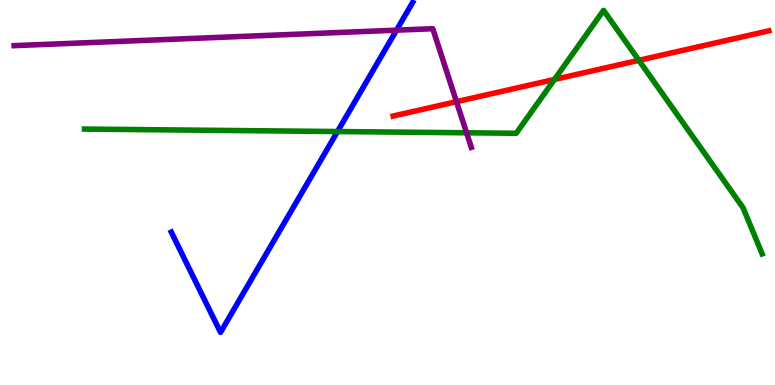[{'lines': ['blue', 'red'], 'intersections': []}, {'lines': ['green', 'red'], 'intersections': [{'x': 7.15, 'y': 7.94}, {'x': 8.24, 'y': 8.43}]}, {'lines': ['purple', 'red'], 'intersections': [{'x': 5.89, 'y': 7.36}]}, {'lines': ['blue', 'green'], 'intersections': [{'x': 4.35, 'y': 6.58}]}, {'lines': ['blue', 'purple'], 'intersections': [{'x': 5.12, 'y': 9.22}]}, {'lines': ['green', 'purple'], 'intersections': [{'x': 6.02, 'y': 6.55}]}]